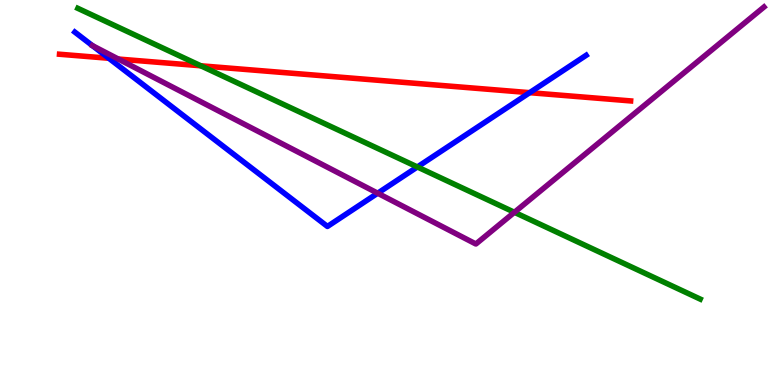[{'lines': ['blue', 'red'], 'intersections': [{'x': 1.4, 'y': 8.49}, {'x': 6.83, 'y': 7.59}]}, {'lines': ['green', 'red'], 'intersections': [{'x': 2.59, 'y': 8.29}]}, {'lines': ['purple', 'red'], 'intersections': [{'x': 1.53, 'y': 8.47}]}, {'lines': ['blue', 'green'], 'intersections': [{'x': 5.39, 'y': 5.66}]}, {'lines': ['blue', 'purple'], 'intersections': [{'x': 1.19, 'y': 8.81}, {'x': 4.87, 'y': 4.98}]}, {'lines': ['green', 'purple'], 'intersections': [{'x': 6.64, 'y': 4.49}]}]